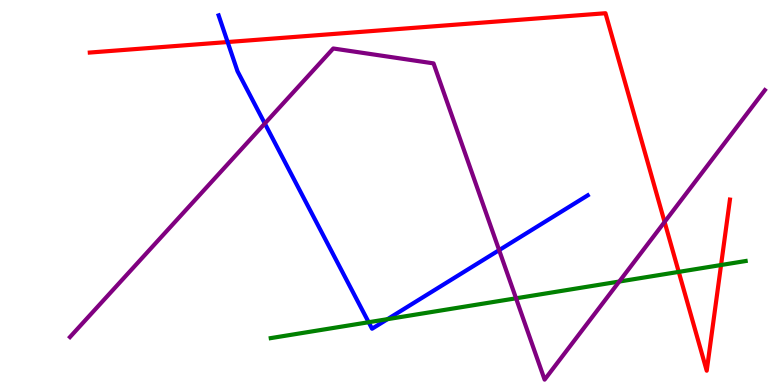[{'lines': ['blue', 'red'], 'intersections': [{'x': 2.94, 'y': 8.91}]}, {'lines': ['green', 'red'], 'intersections': [{'x': 8.76, 'y': 2.94}, {'x': 9.3, 'y': 3.12}]}, {'lines': ['purple', 'red'], 'intersections': [{'x': 8.58, 'y': 4.23}]}, {'lines': ['blue', 'green'], 'intersections': [{'x': 4.76, 'y': 1.63}, {'x': 5.0, 'y': 1.71}]}, {'lines': ['blue', 'purple'], 'intersections': [{'x': 3.42, 'y': 6.79}, {'x': 6.44, 'y': 3.5}]}, {'lines': ['green', 'purple'], 'intersections': [{'x': 6.66, 'y': 2.25}, {'x': 7.99, 'y': 2.69}]}]